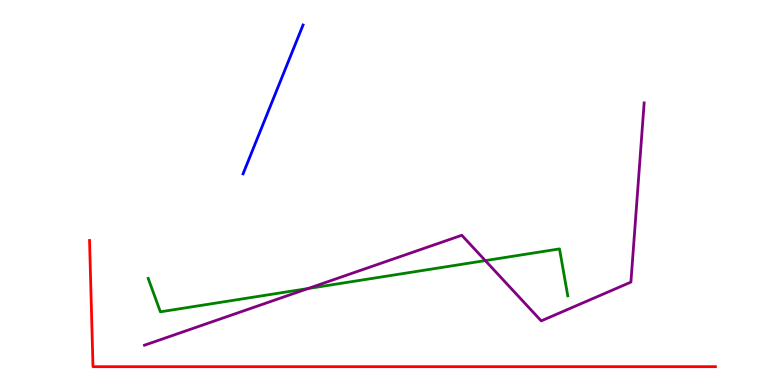[{'lines': ['blue', 'red'], 'intersections': []}, {'lines': ['green', 'red'], 'intersections': []}, {'lines': ['purple', 'red'], 'intersections': []}, {'lines': ['blue', 'green'], 'intersections': []}, {'lines': ['blue', 'purple'], 'intersections': []}, {'lines': ['green', 'purple'], 'intersections': [{'x': 3.97, 'y': 2.51}, {'x': 6.26, 'y': 3.23}]}]